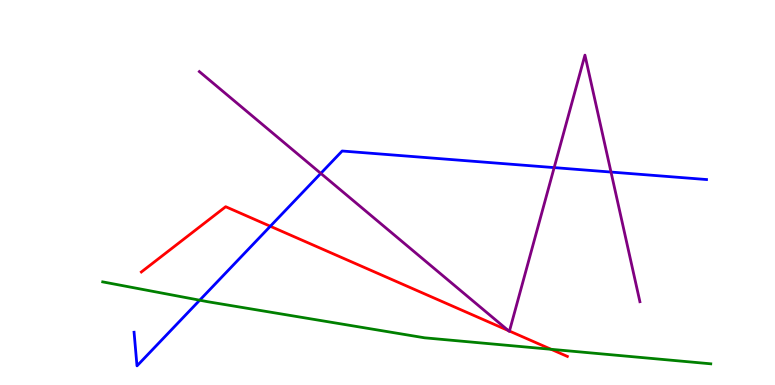[{'lines': ['blue', 'red'], 'intersections': [{'x': 3.49, 'y': 4.12}]}, {'lines': ['green', 'red'], 'intersections': [{'x': 7.11, 'y': 0.927}]}, {'lines': ['purple', 'red'], 'intersections': [{'x': 6.56, 'y': 1.41}, {'x': 6.57, 'y': 1.4}]}, {'lines': ['blue', 'green'], 'intersections': [{'x': 2.58, 'y': 2.2}]}, {'lines': ['blue', 'purple'], 'intersections': [{'x': 4.14, 'y': 5.5}, {'x': 7.15, 'y': 5.65}, {'x': 7.88, 'y': 5.53}]}, {'lines': ['green', 'purple'], 'intersections': []}]